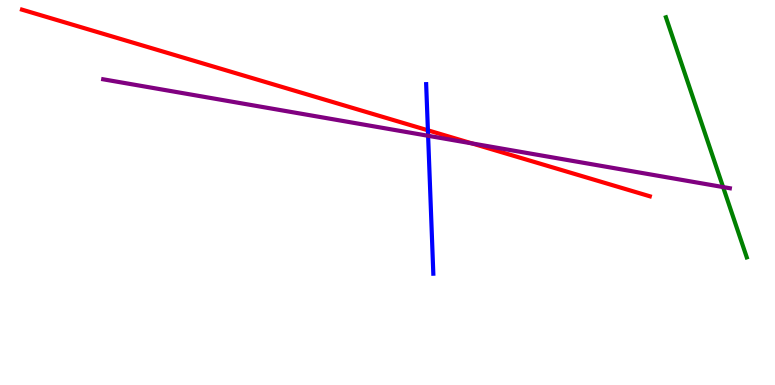[{'lines': ['blue', 'red'], 'intersections': [{'x': 5.52, 'y': 6.62}]}, {'lines': ['green', 'red'], 'intersections': []}, {'lines': ['purple', 'red'], 'intersections': [{'x': 6.09, 'y': 6.28}]}, {'lines': ['blue', 'green'], 'intersections': []}, {'lines': ['blue', 'purple'], 'intersections': [{'x': 5.52, 'y': 6.47}]}, {'lines': ['green', 'purple'], 'intersections': [{'x': 9.33, 'y': 5.14}]}]